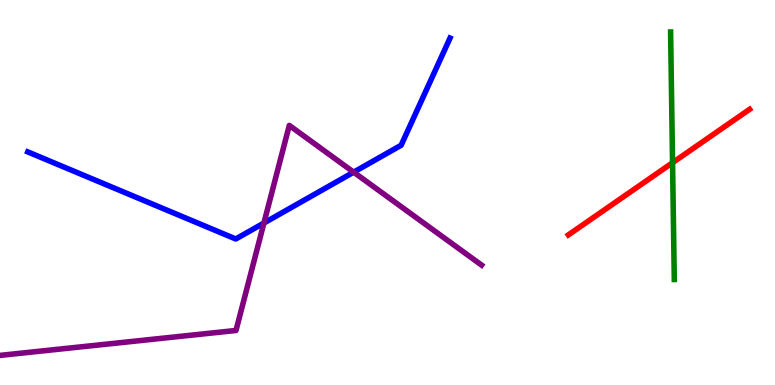[{'lines': ['blue', 'red'], 'intersections': []}, {'lines': ['green', 'red'], 'intersections': [{'x': 8.68, 'y': 5.77}]}, {'lines': ['purple', 'red'], 'intersections': []}, {'lines': ['blue', 'green'], 'intersections': []}, {'lines': ['blue', 'purple'], 'intersections': [{'x': 3.41, 'y': 4.21}, {'x': 4.56, 'y': 5.53}]}, {'lines': ['green', 'purple'], 'intersections': []}]